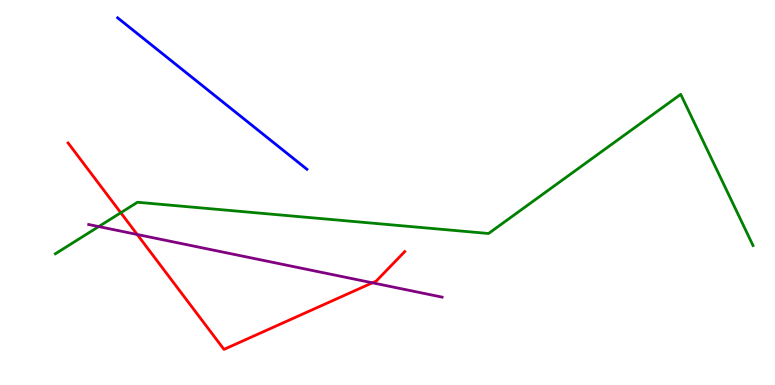[{'lines': ['blue', 'red'], 'intersections': []}, {'lines': ['green', 'red'], 'intersections': [{'x': 1.56, 'y': 4.47}]}, {'lines': ['purple', 'red'], 'intersections': [{'x': 1.77, 'y': 3.91}, {'x': 4.81, 'y': 2.65}]}, {'lines': ['blue', 'green'], 'intersections': []}, {'lines': ['blue', 'purple'], 'intersections': []}, {'lines': ['green', 'purple'], 'intersections': [{'x': 1.27, 'y': 4.11}]}]